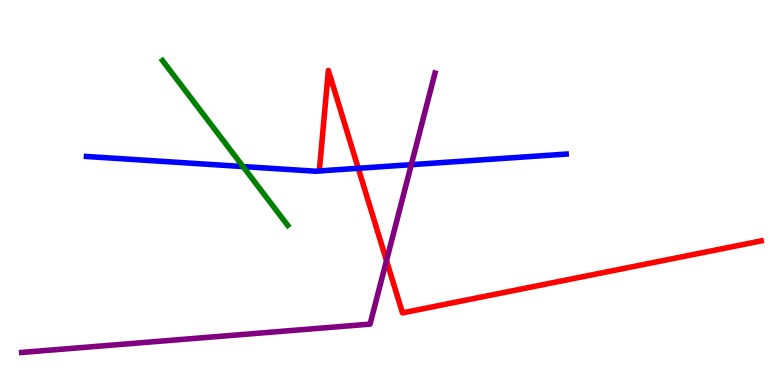[{'lines': ['blue', 'red'], 'intersections': [{'x': 4.62, 'y': 5.63}]}, {'lines': ['green', 'red'], 'intersections': []}, {'lines': ['purple', 'red'], 'intersections': [{'x': 4.99, 'y': 3.23}]}, {'lines': ['blue', 'green'], 'intersections': [{'x': 3.14, 'y': 5.67}]}, {'lines': ['blue', 'purple'], 'intersections': [{'x': 5.31, 'y': 5.72}]}, {'lines': ['green', 'purple'], 'intersections': []}]